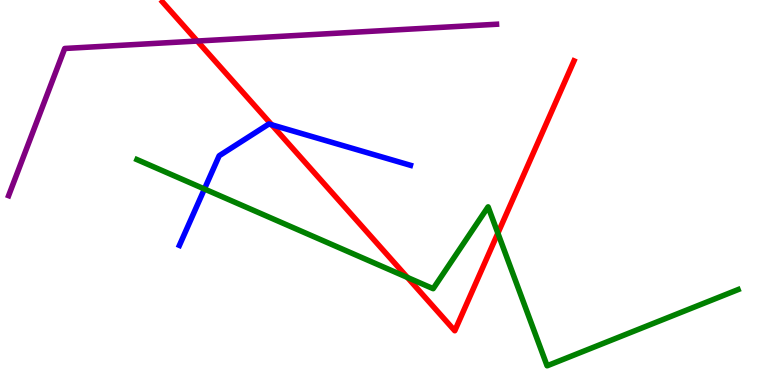[{'lines': ['blue', 'red'], 'intersections': [{'x': 3.51, 'y': 6.76}]}, {'lines': ['green', 'red'], 'intersections': [{'x': 5.26, 'y': 2.79}, {'x': 6.42, 'y': 3.94}]}, {'lines': ['purple', 'red'], 'intersections': [{'x': 2.55, 'y': 8.93}]}, {'lines': ['blue', 'green'], 'intersections': [{'x': 2.64, 'y': 5.09}]}, {'lines': ['blue', 'purple'], 'intersections': []}, {'lines': ['green', 'purple'], 'intersections': []}]